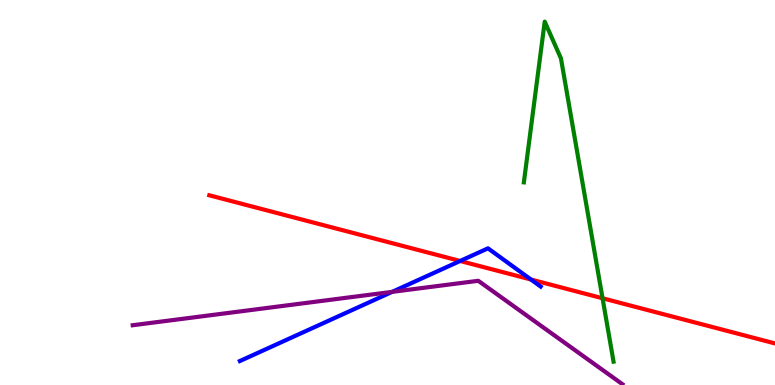[{'lines': ['blue', 'red'], 'intersections': [{'x': 5.94, 'y': 3.22}, {'x': 6.85, 'y': 2.74}]}, {'lines': ['green', 'red'], 'intersections': [{'x': 7.77, 'y': 2.25}]}, {'lines': ['purple', 'red'], 'intersections': []}, {'lines': ['blue', 'green'], 'intersections': []}, {'lines': ['blue', 'purple'], 'intersections': [{'x': 5.06, 'y': 2.42}]}, {'lines': ['green', 'purple'], 'intersections': []}]